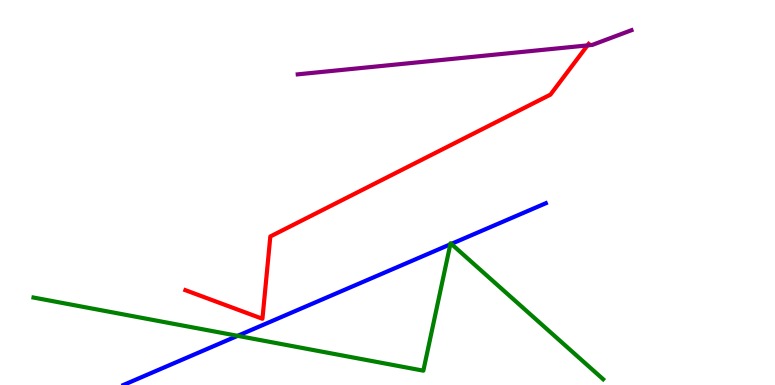[{'lines': ['blue', 'red'], 'intersections': []}, {'lines': ['green', 'red'], 'intersections': []}, {'lines': ['purple', 'red'], 'intersections': [{'x': 7.58, 'y': 8.82}]}, {'lines': ['blue', 'green'], 'intersections': [{'x': 3.07, 'y': 1.28}, {'x': 5.81, 'y': 3.65}, {'x': 5.82, 'y': 3.66}]}, {'lines': ['blue', 'purple'], 'intersections': []}, {'lines': ['green', 'purple'], 'intersections': []}]